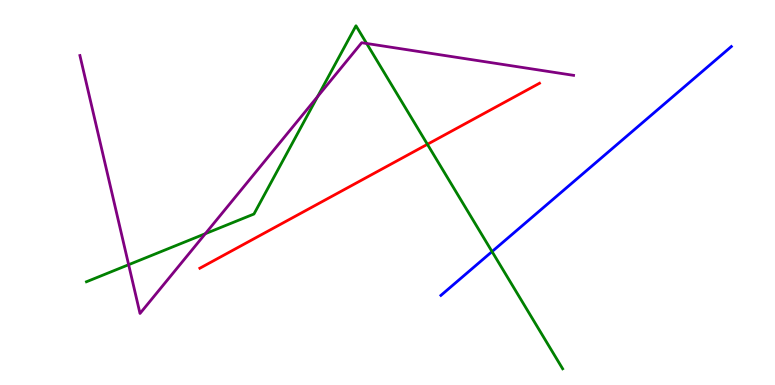[{'lines': ['blue', 'red'], 'intersections': []}, {'lines': ['green', 'red'], 'intersections': [{'x': 5.51, 'y': 6.25}]}, {'lines': ['purple', 'red'], 'intersections': []}, {'lines': ['blue', 'green'], 'intersections': [{'x': 6.35, 'y': 3.47}]}, {'lines': ['blue', 'purple'], 'intersections': []}, {'lines': ['green', 'purple'], 'intersections': [{'x': 1.66, 'y': 3.12}, {'x': 2.65, 'y': 3.93}, {'x': 4.1, 'y': 7.49}, {'x': 4.73, 'y': 8.87}]}]